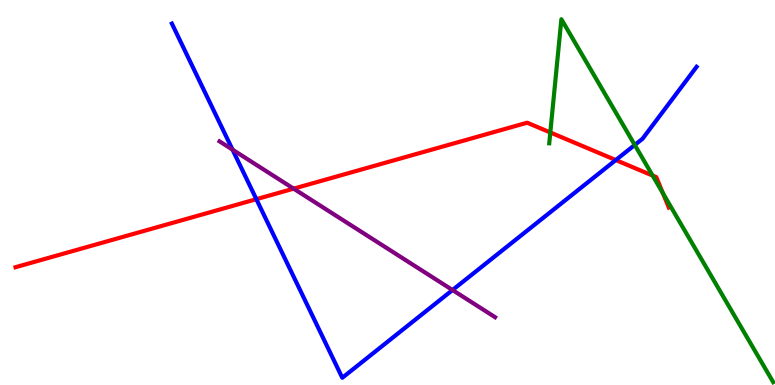[{'lines': ['blue', 'red'], 'intersections': [{'x': 3.31, 'y': 4.83}, {'x': 7.95, 'y': 5.84}]}, {'lines': ['green', 'red'], 'intersections': [{'x': 7.1, 'y': 6.56}, {'x': 8.42, 'y': 5.44}, {'x': 8.55, 'y': 4.98}]}, {'lines': ['purple', 'red'], 'intersections': [{'x': 3.79, 'y': 5.1}]}, {'lines': ['blue', 'green'], 'intersections': [{'x': 8.19, 'y': 6.24}]}, {'lines': ['blue', 'purple'], 'intersections': [{'x': 3.0, 'y': 6.11}, {'x': 5.84, 'y': 2.47}]}, {'lines': ['green', 'purple'], 'intersections': []}]